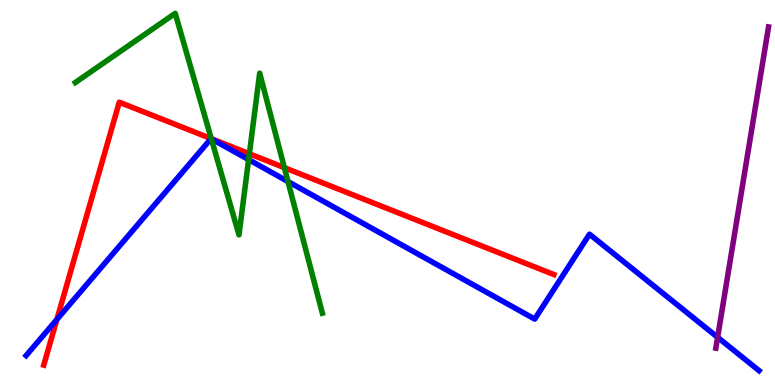[{'lines': ['blue', 'red'], 'intersections': [{'x': 0.733, 'y': 1.7}]}, {'lines': ['green', 'red'], 'intersections': [{'x': 2.73, 'y': 6.4}, {'x': 3.22, 'y': 6.01}, {'x': 3.67, 'y': 5.65}]}, {'lines': ['purple', 'red'], 'intersections': []}, {'lines': ['blue', 'green'], 'intersections': [{'x': 2.73, 'y': 6.39}, {'x': 3.21, 'y': 5.85}, {'x': 3.72, 'y': 5.28}]}, {'lines': ['blue', 'purple'], 'intersections': [{'x': 9.26, 'y': 1.24}]}, {'lines': ['green', 'purple'], 'intersections': []}]